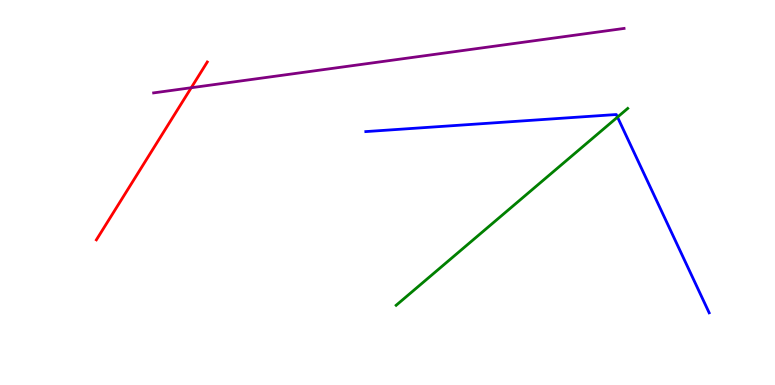[{'lines': ['blue', 'red'], 'intersections': []}, {'lines': ['green', 'red'], 'intersections': []}, {'lines': ['purple', 'red'], 'intersections': [{'x': 2.47, 'y': 7.72}]}, {'lines': ['blue', 'green'], 'intersections': [{'x': 7.97, 'y': 6.96}]}, {'lines': ['blue', 'purple'], 'intersections': []}, {'lines': ['green', 'purple'], 'intersections': []}]